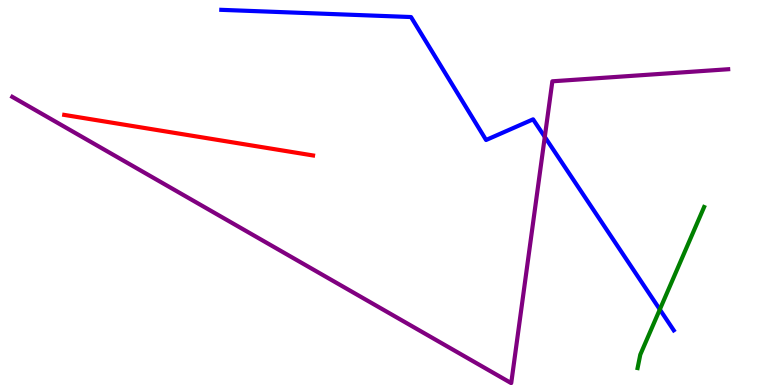[{'lines': ['blue', 'red'], 'intersections': []}, {'lines': ['green', 'red'], 'intersections': []}, {'lines': ['purple', 'red'], 'intersections': []}, {'lines': ['blue', 'green'], 'intersections': [{'x': 8.51, 'y': 1.96}]}, {'lines': ['blue', 'purple'], 'intersections': [{'x': 7.03, 'y': 6.44}]}, {'lines': ['green', 'purple'], 'intersections': []}]